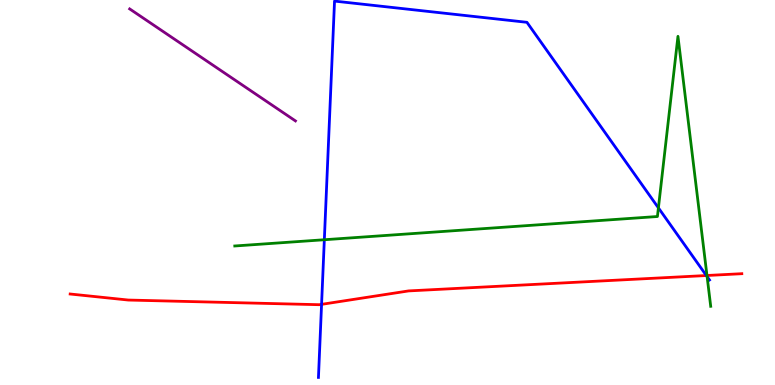[{'lines': ['blue', 'red'], 'intersections': [{'x': 4.15, 'y': 2.09}, {'x': 9.11, 'y': 2.84}]}, {'lines': ['green', 'red'], 'intersections': [{'x': 9.12, 'y': 2.84}]}, {'lines': ['purple', 'red'], 'intersections': []}, {'lines': ['blue', 'green'], 'intersections': [{'x': 4.18, 'y': 3.77}, {'x': 8.5, 'y': 4.6}, {'x': 9.12, 'y': 2.82}]}, {'lines': ['blue', 'purple'], 'intersections': []}, {'lines': ['green', 'purple'], 'intersections': []}]